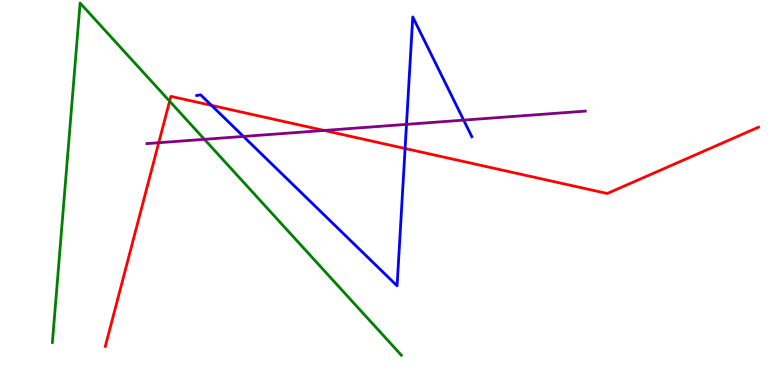[{'lines': ['blue', 'red'], 'intersections': [{'x': 2.73, 'y': 7.26}, {'x': 5.23, 'y': 6.14}]}, {'lines': ['green', 'red'], 'intersections': [{'x': 2.19, 'y': 7.37}]}, {'lines': ['purple', 'red'], 'intersections': [{'x': 2.05, 'y': 6.29}, {'x': 4.18, 'y': 6.61}]}, {'lines': ['blue', 'green'], 'intersections': []}, {'lines': ['blue', 'purple'], 'intersections': [{'x': 3.14, 'y': 6.46}, {'x': 5.25, 'y': 6.77}, {'x': 5.98, 'y': 6.88}]}, {'lines': ['green', 'purple'], 'intersections': [{'x': 2.64, 'y': 6.38}]}]